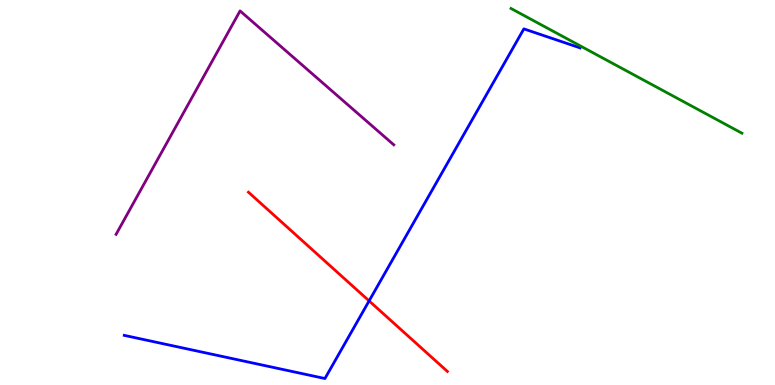[{'lines': ['blue', 'red'], 'intersections': [{'x': 4.76, 'y': 2.18}]}, {'lines': ['green', 'red'], 'intersections': []}, {'lines': ['purple', 'red'], 'intersections': []}, {'lines': ['blue', 'green'], 'intersections': []}, {'lines': ['blue', 'purple'], 'intersections': []}, {'lines': ['green', 'purple'], 'intersections': []}]